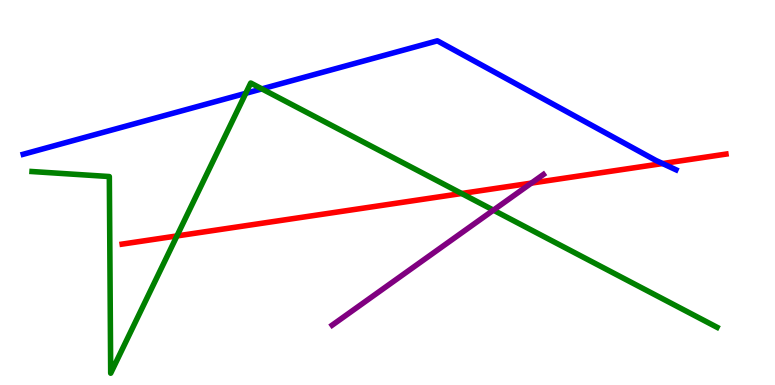[{'lines': ['blue', 'red'], 'intersections': [{'x': 8.55, 'y': 5.75}]}, {'lines': ['green', 'red'], 'intersections': [{'x': 2.28, 'y': 3.87}, {'x': 5.96, 'y': 4.97}]}, {'lines': ['purple', 'red'], 'intersections': [{'x': 6.86, 'y': 5.24}]}, {'lines': ['blue', 'green'], 'intersections': [{'x': 3.17, 'y': 7.58}, {'x': 3.38, 'y': 7.69}]}, {'lines': ['blue', 'purple'], 'intersections': []}, {'lines': ['green', 'purple'], 'intersections': [{'x': 6.37, 'y': 4.54}]}]